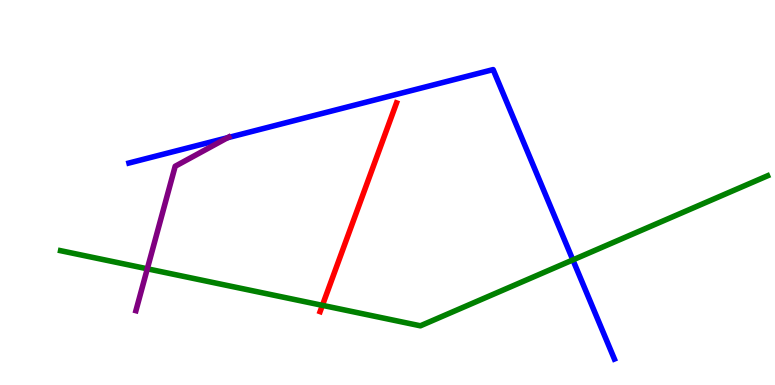[{'lines': ['blue', 'red'], 'intersections': []}, {'lines': ['green', 'red'], 'intersections': [{'x': 4.16, 'y': 2.07}]}, {'lines': ['purple', 'red'], 'intersections': []}, {'lines': ['blue', 'green'], 'intersections': [{'x': 7.39, 'y': 3.25}]}, {'lines': ['blue', 'purple'], 'intersections': [{'x': 2.94, 'y': 6.42}]}, {'lines': ['green', 'purple'], 'intersections': [{'x': 1.9, 'y': 3.02}]}]